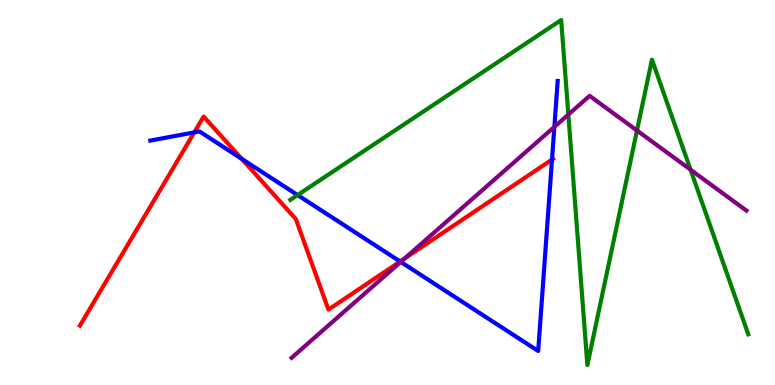[{'lines': ['blue', 'red'], 'intersections': [{'x': 2.51, 'y': 6.56}, {'x': 3.12, 'y': 5.88}, {'x': 5.16, 'y': 3.21}, {'x': 7.12, 'y': 5.86}]}, {'lines': ['green', 'red'], 'intersections': []}, {'lines': ['purple', 'red'], 'intersections': [{'x': 5.22, 'y': 3.29}]}, {'lines': ['blue', 'green'], 'intersections': [{'x': 3.84, 'y': 4.93}]}, {'lines': ['blue', 'purple'], 'intersections': [{'x': 5.17, 'y': 3.2}, {'x': 7.15, 'y': 6.7}]}, {'lines': ['green', 'purple'], 'intersections': [{'x': 7.33, 'y': 7.02}, {'x': 8.22, 'y': 6.61}, {'x': 8.91, 'y': 5.59}]}]